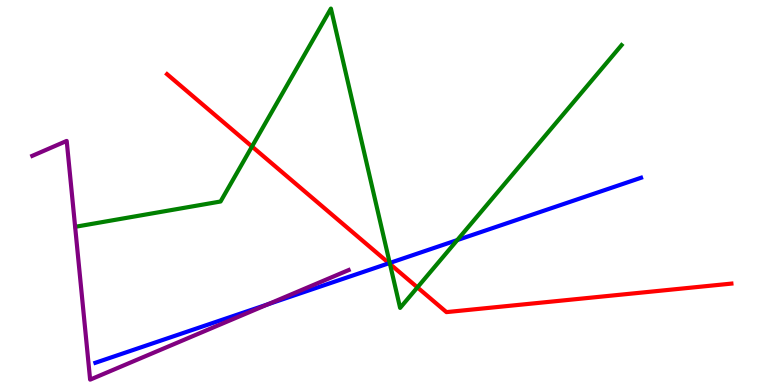[{'lines': ['blue', 'red'], 'intersections': [{'x': 5.02, 'y': 3.16}]}, {'lines': ['green', 'red'], 'intersections': [{'x': 3.25, 'y': 6.19}, {'x': 5.03, 'y': 3.14}, {'x': 5.39, 'y': 2.54}]}, {'lines': ['purple', 'red'], 'intersections': []}, {'lines': ['blue', 'green'], 'intersections': [{'x': 5.03, 'y': 3.17}, {'x': 5.9, 'y': 3.76}]}, {'lines': ['blue', 'purple'], 'intersections': [{'x': 3.46, 'y': 2.1}]}, {'lines': ['green', 'purple'], 'intersections': []}]